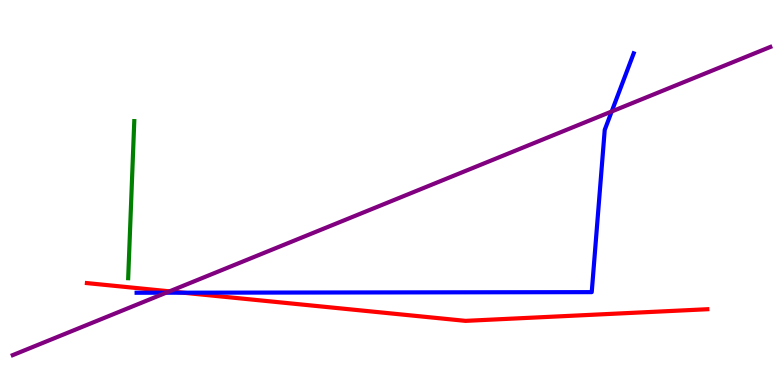[{'lines': ['blue', 'red'], 'intersections': [{'x': 2.36, 'y': 2.4}]}, {'lines': ['green', 'red'], 'intersections': []}, {'lines': ['purple', 'red'], 'intersections': [{'x': 2.19, 'y': 2.43}]}, {'lines': ['blue', 'green'], 'intersections': []}, {'lines': ['blue', 'purple'], 'intersections': [{'x': 2.14, 'y': 2.4}, {'x': 7.89, 'y': 7.1}]}, {'lines': ['green', 'purple'], 'intersections': []}]